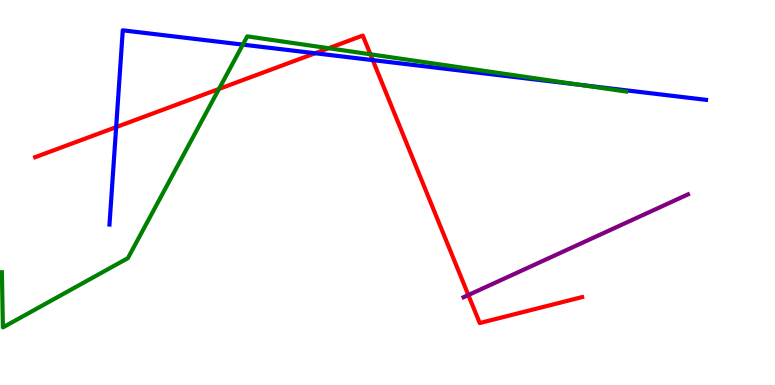[{'lines': ['blue', 'red'], 'intersections': [{'x': 1.5, 'y': 6.7}, {'x': 4.07, 'y': 8.62}, {'x': 4.81, 'y': 8.44}]}, {'lines': ['green', 'red'], 'intersections': [{'x': 2.83, 'y': 7.69}, {'x': 4.24, 'y': 8.75}, {'x': 4.78, 'y': 8.59}]}, {'lines': ['purple', 'red'], 'intersections': [{'x': 6.04, 'y': 2.34}]}, {'lines': ['blue', 'green'], 'intersections': [{'x': 3.13, 'y': 8.84}, {'x': 7.48, 'y': 7.8}]}, {'lines': ['blue', 'purple'], 'intersections': []}, {'lines': ['green', 'purple'], 'intersections': []}]